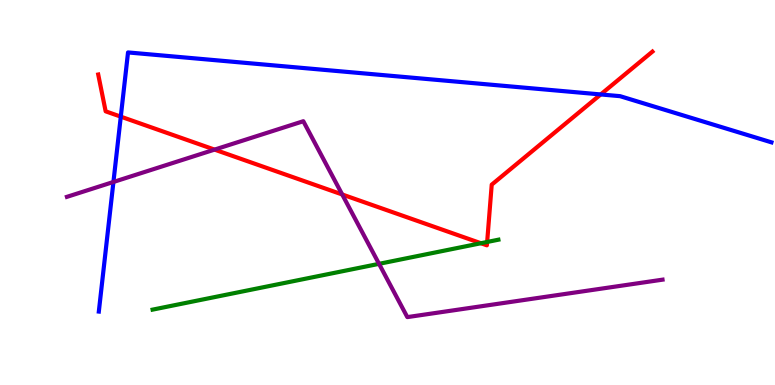[{'lines': ['blue', 'red'], 'intersections': [{'x': 1.56, 'y': 6.97}, {'x': 7.75, 'y': 7.55}]}, {'lines': ['green', 'red'], 'intersections': [{'x': 6.21, 'y': 3.68}, {'x': 6.29, 'y': 3.71}]}, {'lines': ['purple', 'red'], 'intersections': [{'x': 2.77, 'y': 6.11}, {'x': 4.42, 'y': 4.95}]}, {'lines': ['blue', 'green'], 'intersections': []}, {'lines': ['blue', 'purple'], 'intersections': [{'x': 1.46, 'y': 5.27}]}, {'lines': ['green', 'purple'], 'intersections': [{'x': 4.89, 'y': 3.15}]}]